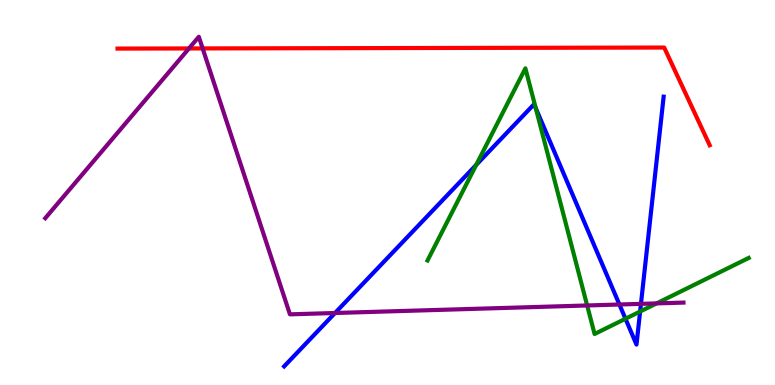[{'lines': ['blue', 'red'], 'intersections': []}, {'lines': ['green', 'red'], 'intersections': []}, {'lines': ['purple', 'red'], 'intersections': [{'x': 2.44, 'y': 8.74}, {'x': 2.61, 'y': 8.74}]}, {'lines': ['blue', 'green'], 'intersections': [{'x': 6.14, 'y': 5.72}, {'x': 6.91, 'y': 7.19}, {'x': 8.07, 'y': 1.72}, {'x': 8.26, 'y': 1.91}]}, {'lines': ['blue', 'purple'], 'intersections': [{'x': 4.32, 'y': 1.87}, {'x': 7.99, 'y': 2.09}, {'x': 8.27, 'y': 2.11}]}, {'lines': ['green', 'purple'], 'intersections': [{'x': 7.58, 'y': 2.07}, {'x': 8.47, 'y': 2.12}]}]